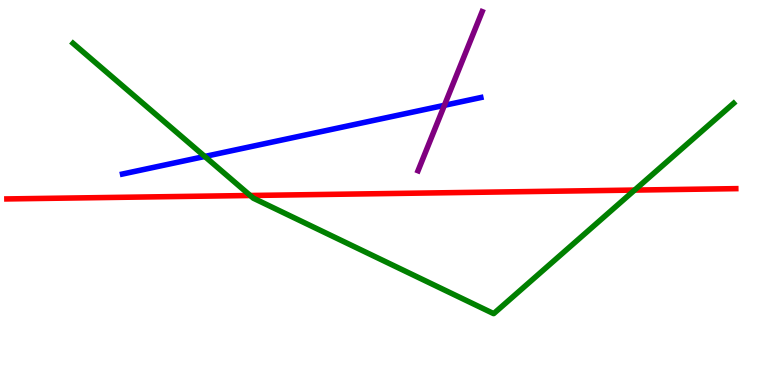[{'lines': ['blue', 'red'], 'intersections': []}, {'lines': ['green', 'red'], 'intersections': [{'x': 3.23, 'y': 4.92}, {'x': 8.19, 'y': 5.06}]}, {'lines': ['purple', 'red'], 'intersections': []}, {'lines': ['blue', 'green'], 'intersections': [{'x': 2.64, 'y': 5.94}]}, {'lines': ['blue', 'purple'], 'intersections': [{'x': 5.73, 'y': 7.26}]}, {'lines': ['green', 'purple'], 'intersections': []}]